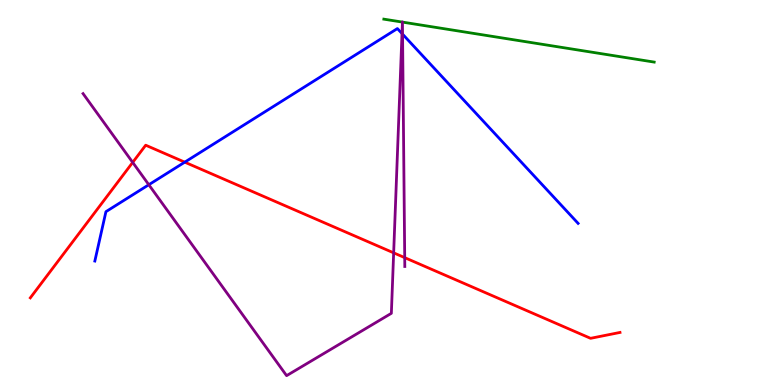[{'lines': ['blue', 'red'], 'intersections': [{'x': 2.38, 'y': 5.79}]}, {'lines': ['green', 'red'], 'intersections': []}, {'lines': ['purple', 'red'], 'intersections': [{'x': 1.71, 'y': 5.78}, {'x': 5.08, 'y': 3.43}, {'x': 5.22, 'y': 3.31}]}, {'lines': ['blue', 'green'], 'intersections': []}, {'lines': ['blue', 'purple'], 'intersections': [{'x': 1.92, 'y': 5.2}, {'x': 5.19, 'y': 9.13}, {'x': 5.19, 'y': 9.11}]}, {'lines': ['green', 'purple'], 'intersections': [{'x': 5.19, 'y': 9.43}, {'x': 5.19, 'y': 9.43}]}]